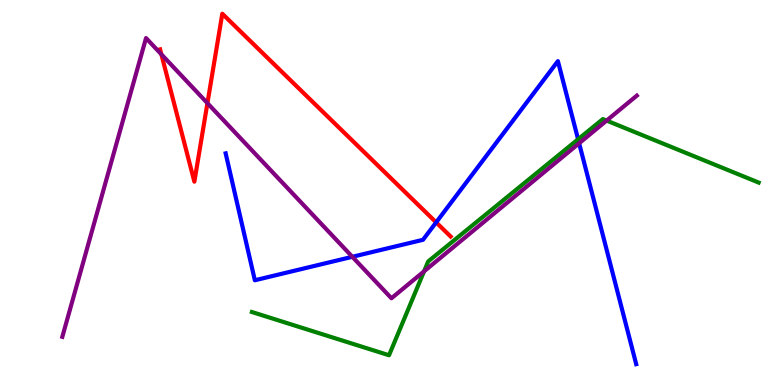[{'lines': ['blue', 'red'], 'intersections': [{'x': 5.63, 'y': 4.22}]}, {'lines': ['green', 'red'], 'intersections': []}, {'lines': ['purple', 'red'], 'intersections': [{'x': 2.08, 'y': 8.59}, {'x': 2.68, 'y': 7.32}]}, {'lines': ['blue', 'green'], 'intersections': [{'x': 7.46, 'y': 6.38}]}, {'lines': ['blue', 'purple'], 'intersections': [{'x': 4.55, 'y': 3.33}, {'x': 7.47, 'y': 6.28}]}, {'lines': ['green', 'purple'], 'intersections': [{'x': 5.47, 'y': 2.95}, {'x': 7.83, 'y': 6.87}]}]